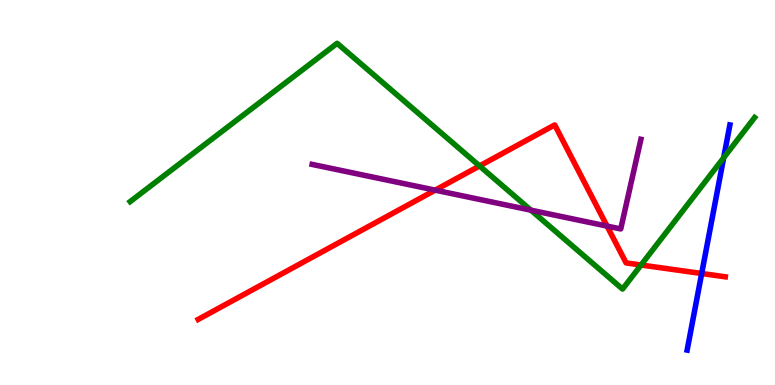[{'lines': ['blue', 'red'], 'intersections': [{'x': 9.05, 'y': 2.9}]}, {'lines': ['green', 'red'], 'intersections': [{'x': 6.19, 'y': 5.69}, {'x': 8.27, 'y': 3.12}]}, {'lines': ['purple', 'red'], 'intersections': [{'x': 5.62, 'y': 5.06}, {'x': 7.83, 'y': 4.13}]}, {'lines': ['blue', 'green'], 'intersections': [{'x': 9.34, 'y': 5.9}]}, {'lines': ['blue', 'purple'], 'intersections': []}, {'lines': ['green', 'purple'], 'intersections': [{'x': 6.85, 'y': 4.54}]}]